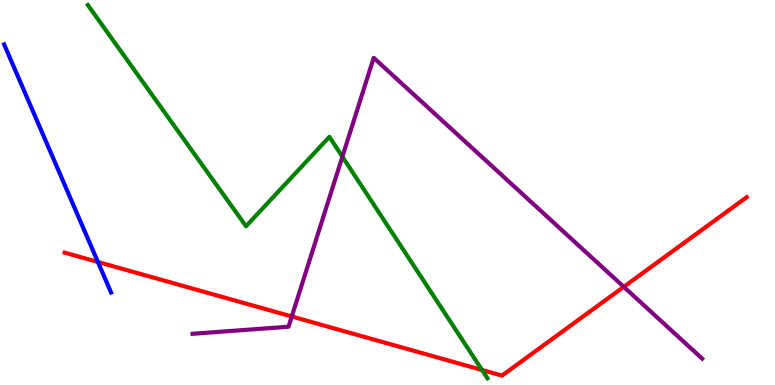[{'lines': ['blue', 'red'], 'intersections': [{'x': 1.26, 'y': 3.2}]}, {'lines': ['green', 'red'], 'intersections': [{'x': 6.22, 'y': 0.39}]}, {'lines': ['purple', 'red'], 'intersections': [{'x': 3.76, 'y': 1.78}, {'x': 8.05, 'y': 2.55}]}, {'lines': ['blue', 'green'], 'intersections': []}, {'lines': ['blue', 'purple'], 'intersections': []}, {'lines': ['green', 'purple'], 'intersections': [{'x': 4.42, 'y': 5.93}]}]